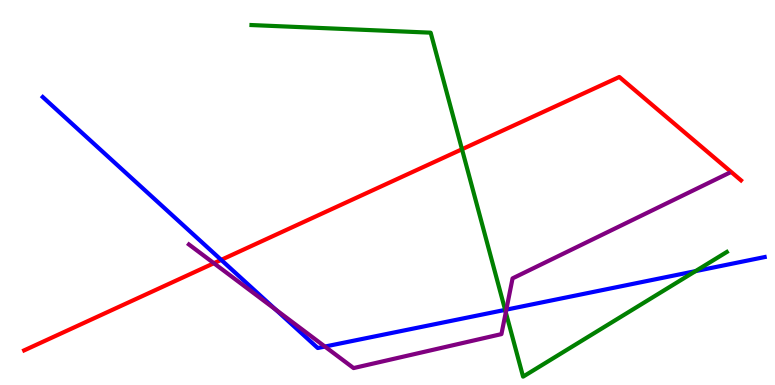[{'lines': ['blue', 'red'], 'intersections': [{'x': 2.85, 'y': 3.25}]}, {'lines': ['green', 'red'], 'intersections': [{'x': 5.96, 'y': 6.12}]}, {'lines': ['purple', 'red'], 'intersections': [{'x': 2.76, 'y': 3.16}]}, {'lines': ['blue', 'green'], 'intersections': [{'x': 6.52, 'y': 1.95}, {'x': 8.97, 'y': 2.96}]}, {'lines': ['blue', 'purple'], 'intersections': [{'x': 3.56, 'y': 1.96}, {'x': 4.19, 'y': 0.999}, {'x': 6.53, 'y': 1.96}]}, {'lines': ['green', 'purple'], 'intersections': [{'x': 6.53, 'y': 1.89}]}]